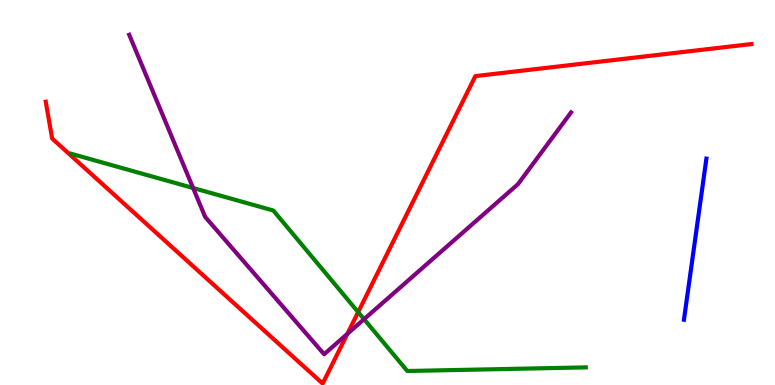[{'lines': ['blue', 'red'], 'intersections': []}, {'lines': ['green', 'red'], 'intersections': [{'x': 4.62, 'y': 1.89}]}, {'lines': ['purple', 'red'], 'intersections': [{'x': 4.48, 'y': 1.33}]}, {'lines': ['blue', 'green'], 'intersections': []}, {'lines': ['blue', 'purple'], 'intersections': []}, {'lines': ['green', 'purple'], 'intersections': [{'x': 2.49, 'y': 5.12}, {'x': 4.7, 'y': 1.71}]}]